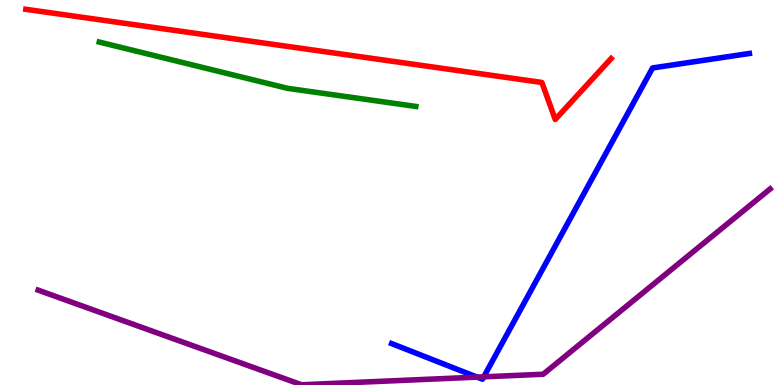[{'lines': ['blue', 'red'], 'intersections': []}, {'lines': ['green', 'red'], 'intersections': []}, {'lines': ['purple', 'red'], 'intersections': []}, {'lines': ['blue', 'green'], 'intersections': []}, {'lines': ['blue', 'purple'], 'intersections': [{'x': 6.16, 'y': 0.205}, {'x': 6.24, 'y': 0.212}]}, {'lines': ['green', 'purple'], 'intersections': []}]